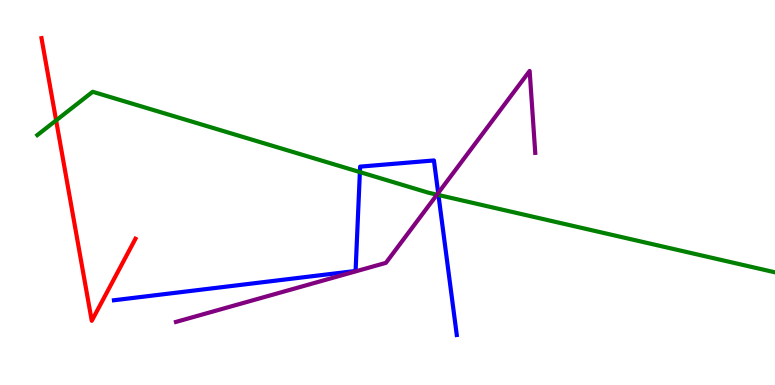[{'lines': ['blue', 'red'], 'intersections': []}, {'lines': ['green', 'red'], 'intersections': [{'x': 0.724, 'y': 6.87}]}, {'lines': ['purple', 'red'], 'intersections': []}, {'lines': ['blue', 'green'], 'intersections': [{'x': 4.64, 'y': 5.53}, {'x': 5.66, 'y': 4.93}]}, {'lines': ['blue', 'purple'], 'intersections': [{'x': 5.65, 'y': 4.99}]}, {'lines': ['green', 'purple'], 'intersections': [{'x': 5.64, 'y': 4.94}]}]